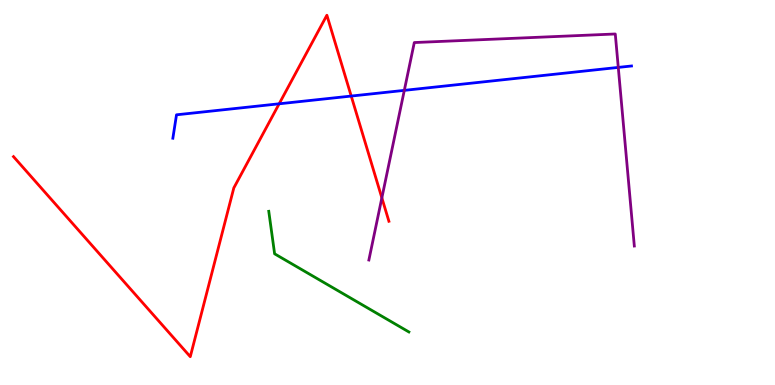[{'lines': ['blue', 'red'], 'intersections': [{'x': 3.6, 'y': 7.3}, {'x': 4.53, 'y': 7.5}]}, {'lines': ['green', 'red'], 'intersections': []}, {'lines': ['purple', 'red'], 'intersections': [{'x': 4.93, 'y': 4.86}]}, {'lines': ['blue', 'green'], 'intersections': []}, {'lines': ['blue', 'purple'], 'intersections': [{'x': 5.22, 'y': 7.65}, {'x': 7.98, 'y': 8.25}]}, {'lines': ['green', 'purple'], 'intersections': []}]